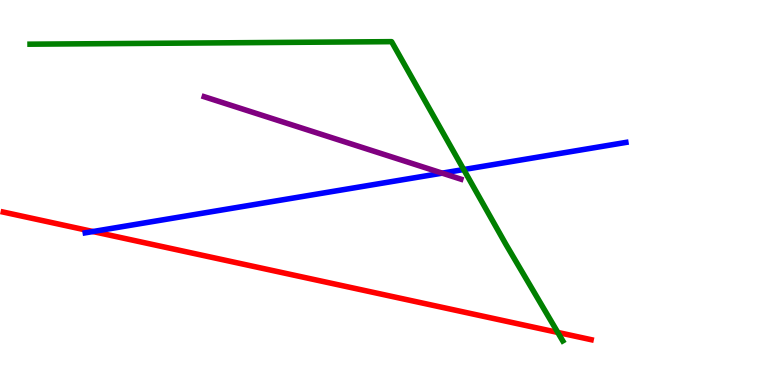[{'lines': ['blue', 'red'], 'intersections': [{'x': 1.2, 'y': 3.99}]}, {'lines': ['green', 'red'], 'intersections': [{'x': 7.2, 'y': 1.37}]}, {'lines': ['purple', 'red'], 'intersections': []}, {'lines': ['blue', 'green'], 'intersections': [{'x': 5.98, 'y': 5.6}]}, {'lines': ['blue', 'purple'], 'intersections': [{'x': 5.71, 'y': 5.5}]}, {'lines': ['green', 'purple'], 'intersections': []}]